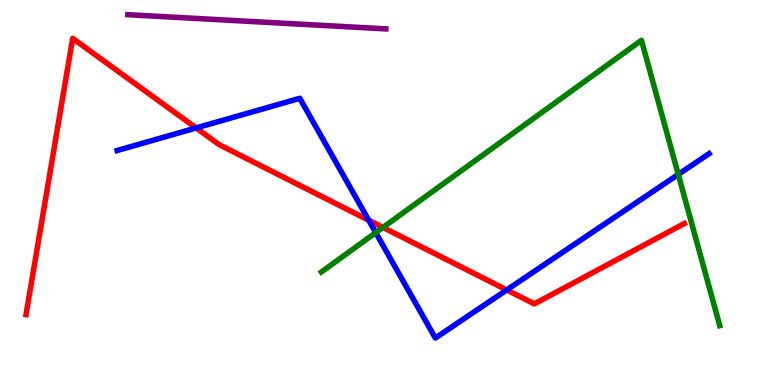[{'lines': ['blue', 'red'], 'intersections': [{'x': 2.53, 'y': 6.68}, {'x': 4.76, 'y': 4.28}, {'x': 6.54, 'y': 2.47}]}, {'lines': ['green', 'red'], 'intersections': [{'x': 4.94, 'y': 4.09}]}, {'lines': ['purple', 'red'], 'intersections': []}, {'lines': ['blue', 'green'], 'intersections': [{'x': 4.85, 'y': 3.96}, {'x': 8.75, 'y': 5.47}]}, {'lines': ['blue', 'purple'], 'intersections': []}, {'lines': ['green', 'purple'], 'intersections': []}]